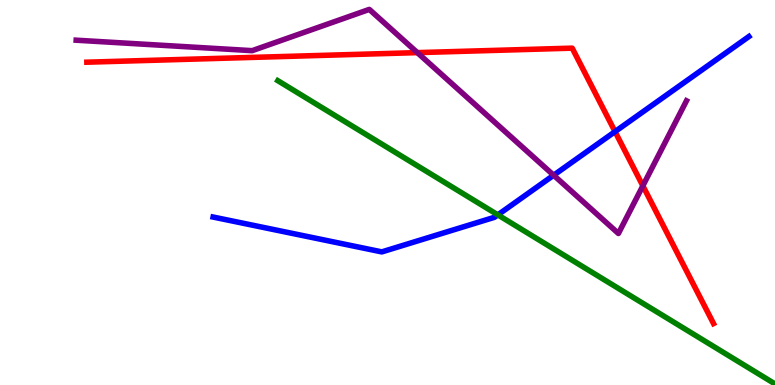[{'lines': ['blue', 'red'], 'intersections': [{'x': 7.94, 'y': 6.58}]}, {'lines': ['green', 'red'], 'intersections': []}, {'lines': ['purple', 'red'], 'intersections': [{'x': 5.39, 'y': 8.63}, {'x': 8.29, 'y': 5.17}]}, {'lines': ['blue', 'green'], 'intersections': [{'x': 6.42, 'y': 4.42}]}, {'lines': ['blue', 'purple'], 'intersections': [{'x': 7.14, 'y': 5.45}]}, {'lines': ['green', 'purple'], 'intersections': []}]